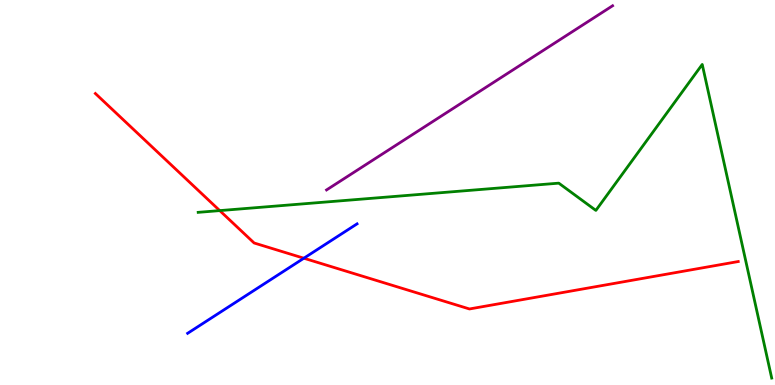[{'lines': ['blue', 'red'], 'intersections': [{'x': 3.92, 'y': 3.29}]}, {'lines': ['green', 'red'], 'intersections': [{'x': 2.84, 'y': 4.53}]}, {'lines': ['purple', 'red'], 'intersections': []}, {'lines': ['blue', 'green'], 'intersections': []}, {'lines': ['blue', 'purple'], 'intersections': []}, {'lines': ['green', 'purple'], 'intersections': []}]